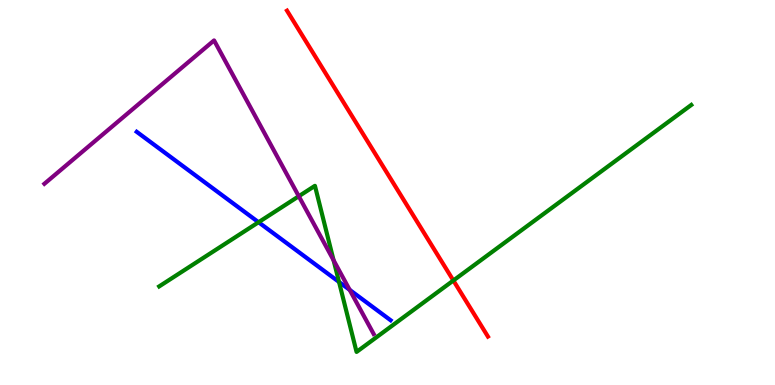[{'lines': ['blue', 'red'], 'intersections': []}, {'lines': ['green', 'red'], 'intersections': [{'x': 5.85, 'y': 2.71}]}, {'lines': ['purple', 'red'], 'intersections': []}, {'lines': ['blue', 'green'], 'intersections': [{'x': 3.34, 'y': 4.23}, {'x': 4.37, 'y': 2.68}]}, {'lines': ['blue', 'purple'], 'intersections': [{'x': 4.51, 'y': 2.47}]}, {'lines': ['green', 'purple'], 'intersections': [{'x': 3.86, 'y': 4.9}, {'x': 4.3, 'y': 3.24}]}]